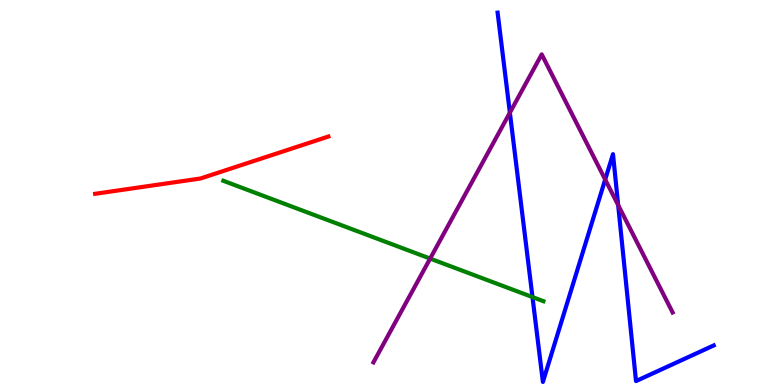[{'lines': ['blue', 'red'], 'intersections': []}, {'lines': ['green', 'red'], 'intersections': []}, {'lines': ['purple', 'red'], 'intersections': []}, {'lines': ['blue', 'green'], 'intersections': [{'x': 6.87, 'y': 2.28}]}, {'lines': ['blue', 'purple'], 'intersections': [{'x': 6.58, 'y': 7.07}, {'x': 7.81, 'y': 5.34}, {'x': 7.98, 'y': 4.67}]}, {'lines': ['green', 'purple'], 'intersections': [{'x': 5.55, 'y': 3.28}]}]